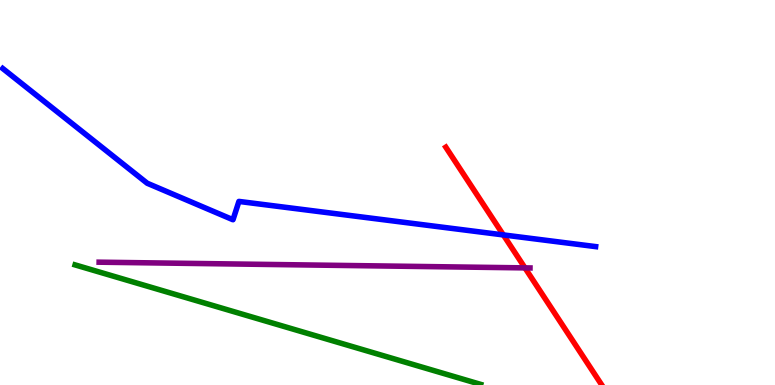[{'lines': ['blue', 'red'], 'intersections': [{'x': 6.49, 'y': 3.9}]}, {'lines': ['green', 'red'], 'intersections': []}, {'lines': ['purple', 'red'], 'intersections': [{'x': 6.77, 'y': 3.04}]}, {'lines': ['blue', 'green'], 'intersections': []}, {'lines': ['blue', 'purple'], 'intersections': []}, {'lines': ['green', 'purple'], 'intersections': []}]